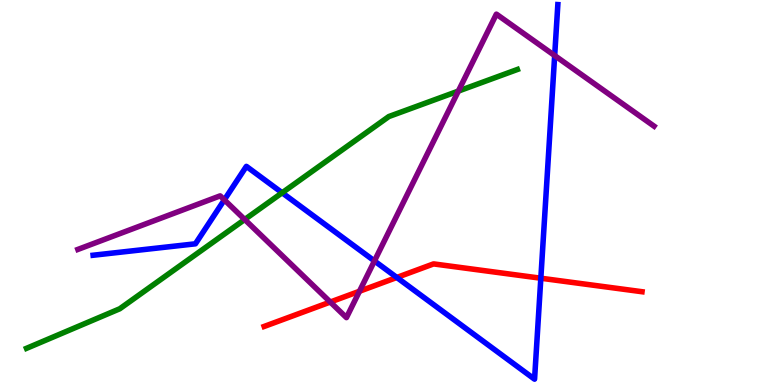[{'lines': ['blue', 'red'], 'intersections': [{'x': 5.12, 'y': 2.79}, {'x': 6.98, 'y': 2.77}]}, {'lines': ['green', 'red'], 'intersections': []}, {'lines': ['purple', 'red'], 'intersections': [{'x': 4.26, 'y': 2.15}, {'x': 4.64, 'y': 2.43}]}, {'lines': ['blue', 'green'], 'intersections': [{'x': 3.64, 'y': 4.99}]}, {'lines': ['blue', 'purple'], 'intersections': [{'x': 2.89, 'y': 4.81}, {'x': 4.83, 'y': 3.22}, {'x': 7.16, 'y': 8.56}]}, {'lines': ['green', 'purple'], 'intersections': [{'x': 3.16, 'y': 4.3}, {'x': 5.91, 'y': 7.63}]}]